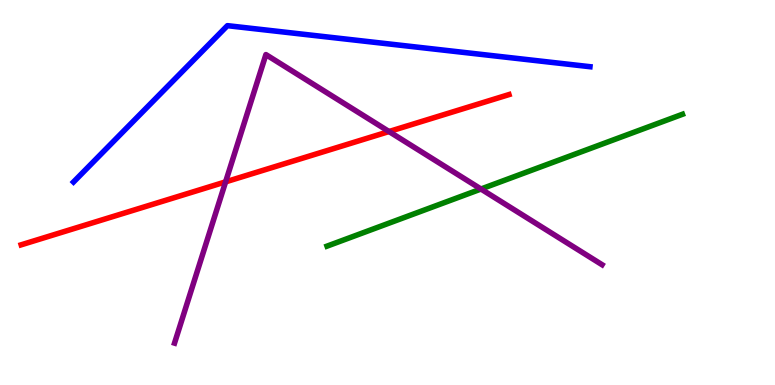[{'lines': ['blue', 'red'], 'intersections': []}, {'lines': ['green', 'red'], 'intersections': []}, {'lines': ['purple', 'red'], 'intersections': [{'x': 2.91, 'y': 5.28}, {'x': 5.02, 'y': 6.58}]}, {'lines': ['blue', 'green'], 'intersections': []}, {'lines': ['blue', 'purple'], 'intersections': []}, {'lines': ['green', 'purple'], 'intersections': [{'x': 6.21, 'y': 5.09}]}]